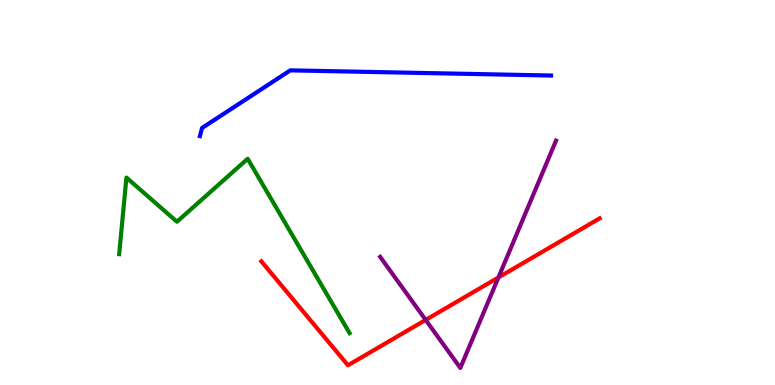[{'lines': ['blue', 'red'], 'intersections': []}, {'lines': ['green', 'red'], 'intersections': []}, {'lines': ['purple', 'red'], 'intersections': [{'x': 5.49, 'y': 1.69}, {'x': 6.43, 'y': 2.79}]}, {'lines': ['blue', 'green'], 'intersections': []}, {'lines': ['blue', 'purple'], 'intersections': []}, {'lines': ['green', 'purple'], 'intersections': []}]